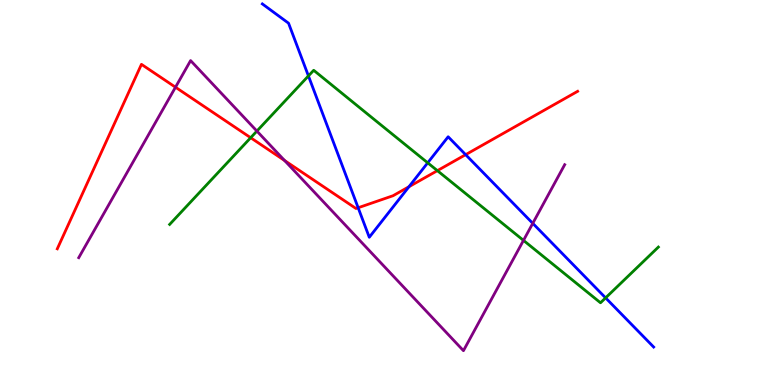[{'lines': ['blue', 'red'], 'intersections': [{'x': 4.62, 'y': 4.6}, {'x': 5.28, 'y': 5.15}, {'x': 6.01, 'y': 5.98}]}, {'lines': ['green', 'red'], 'intersections': [{'x': 3.23, 'y': 6.42}, {'x': 5.64, 'y': 5.57}]}, {'lines': ['purple', 'red'], 'intersections': [{'x': 2.26, 'y': 7.73}, {'x': 3.67, 'y': 5.83}]}, {'lines': ['blue', 'green'], 'intersections': [{'x': 3.98, 'y': 8.03}, {'x': 5.52, 'y': 5.77}, {'x': 7.81, 'y': 2.26}]}, {'lines': ['blue', 'purple'], 'intersections': [{'x': 6.87, 'y': 4.2}]}, {'lines': ['green', 'purple'], 'intersections': [{'x': 3.31, 'y': 6.6}, {'x': 6.75, 'y': 3.76}]}]